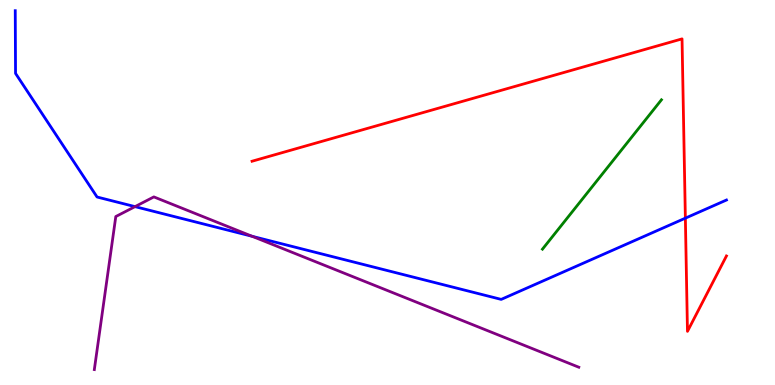[{'lines': ['blue', 'red'], 'intersections': [{'x': 8.84, 'y': 4.33}]}, {'lines': ['green', 'red'], 'intersections': []}, {'lines': ['purple', 'red'], 'intersections': []}, {'lines': ['blue', 'green'], 'intersections': []}, {'lines': ['blue', 'purple'], 'intersections': [{'x': 1.74, 'y': 4.63}, {'x': 3.25, 'y': 3.86}]}, {'lines': ['green', 'purple'], 'intersections': []}]